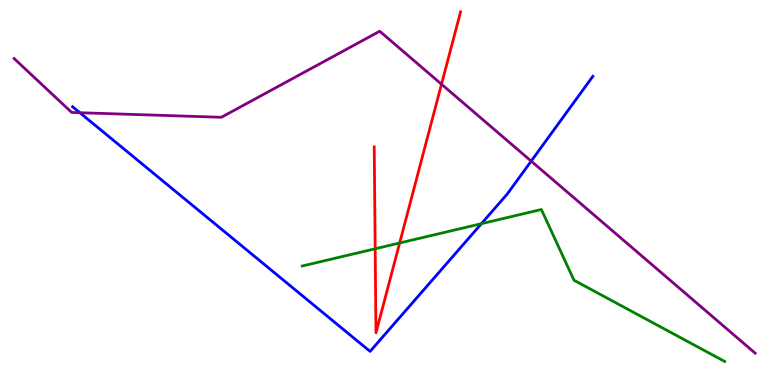[{'lines': ['blue', 'red'], 'intersections': []}, {'lines': ['green', 'red'], 'intersections': [{'x': 4.84, 'y': 3.54}, {'x': 5.16, 'y': 3.69}]}, {'lines': ['purple', 'red'], 'intersections': [{'x': 5.7, 'y': 7.81}]}, {'lines': ['blue', 'green'], 'intersections': [{'x': 6.21, 'y': 4.19}]}, {'lines': ['blue', 'purple'], 'intersections': [{'x': 1.03, 'y': 7.07}, {'x': 6.85, 'y': 5.82}]}, {'lines': ['green', 'purple'], 'intersections': []}]